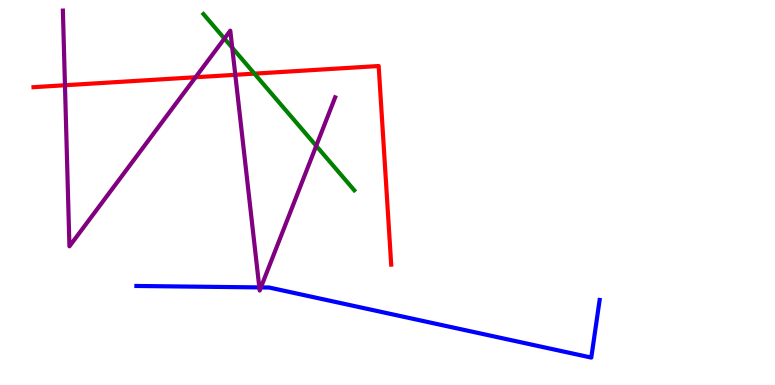[{'lines': ['blue', 'red'], 'intersections': []}, {'lines': ['green', 'red'], 'intersections': [{'x': 3.28, 'y': 8.09}]}, {'lines': ['purple', 'red'], 'intersections': [{'x': 0.838, 'y': 7.79}, {'x': 2.52, 'y': 7.99}, {'x': 3.04, 'y': 8.06}]}, {'lines': ['blue', 'green'], 'intersections': []}, {'lines': ['blue', 'purple'], 'intersections': [{'x': 3.35, 'y': 2.53}, {'x': 3.37, 'y': 2.53}]}, {'lines': ['green', 'purple'], 'intersections': [{'x': 2.9, 'y': 9.0}, {'x': 3.0, 'y': 8.76}, {'x': 4.08, 'y': 6.21}]}]